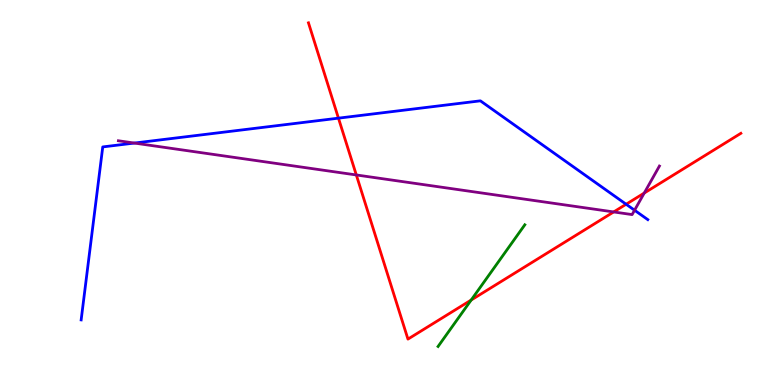[{'lines': ['blue', 'red'], 'intersections': [{'x': 4.37, 'y': 6.93}, {'x': 8.08, 'y': 4.69}]}, {'lines': ['green', 'red'], 'intersections': [{'x': 6.08, 'y': 2.21}]}, {'lines': ['purple', 'red'], 'intersections': [{'x': 4.6, 'y': 5.46}, {'x': 7.92, 'y': 4.5}, {'x': 8.31, 'y': 4.99}]}, {'lines': ['blue', 'green'], 'intersections': []}, {'lines': ['blue', 'purple'], 'intersections': [{'x': 1.73, 'y': 6.28}, {'x': 8.19, 'y': 4.54}]}, {'lines': ['green', 'purple'], 'intersections': []}]